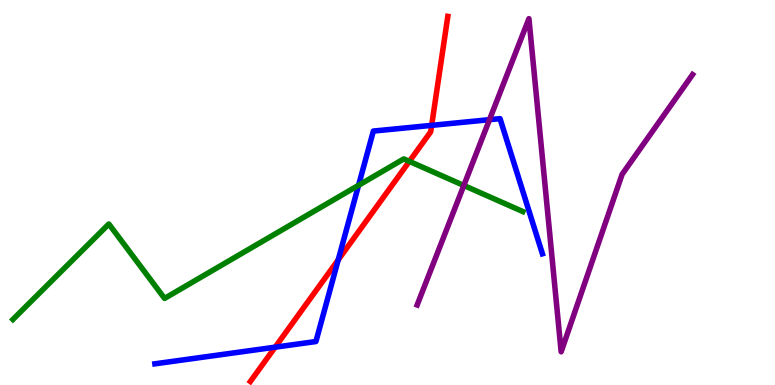[{'lines': ['blue', 'red'], 'intersections': [{'x': 3.55, 'y': 0.982}, {'x': 4.36, 'y': 3.25}, {'x': 5.57, 'y': 6.74}]}, {'lines': ['green', 'red'], 'intersections': [{'x': 5.28, 'y': 5.81}]}, {'lines': ['purple', 'red'], 'intersections': []}, {'lines': ['blue', 'green'], 'intersections': [{'x': 4.63, 'y': 5.19}]}, {'lines': ['blue', 'purple'], 'intersections': [{'x': 6.32, 'y': 6.89}]}, {'lines': ['green', 'purple'], 'intersections': [{'x': 5.98, 'y': 5.18}]}]